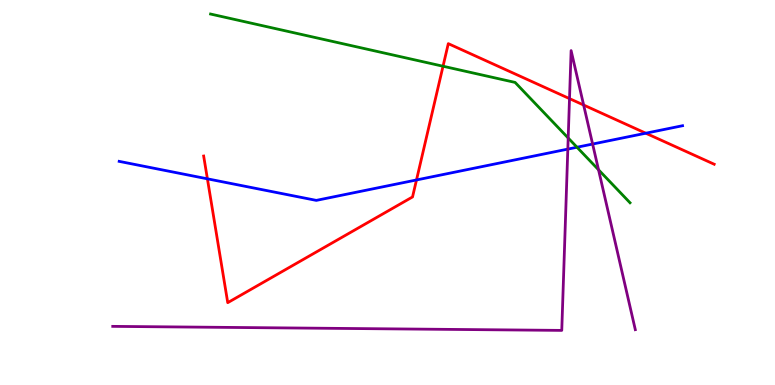[{'lines': ['blue', 'red'], 'intersections': [{'x': 2.68, 'y': 5.36}, {'x': 5.37, 'y': 5.33}, {'x': 8.33, 'y': 6.54}]}, {'lines': ['green', 'red'], 'intersections': [{'x': 5.72, 'y': 8.28}]}, {'lines': ['purple', 'red'], 'intersections': [{'x': 7.35, 'y': 7.44}, {'x': 7.53, 'y': 7.27}]}, {'lines': ['blue', 'green'], 'intersections': [{'x': 7.45, 'y': 6.18}]}, {'lines': ['blue', 'purple'], 'intersections': [{'x': 7.33, 'y': 6.13}, {'x': 7.65, 'y': 6.26}]}, {'lines': ['green', 'purple'], 'intersections': [{'x': 7.33, 'y': 6.42}, {'x': 7.72, 'y': 5.59}]}]